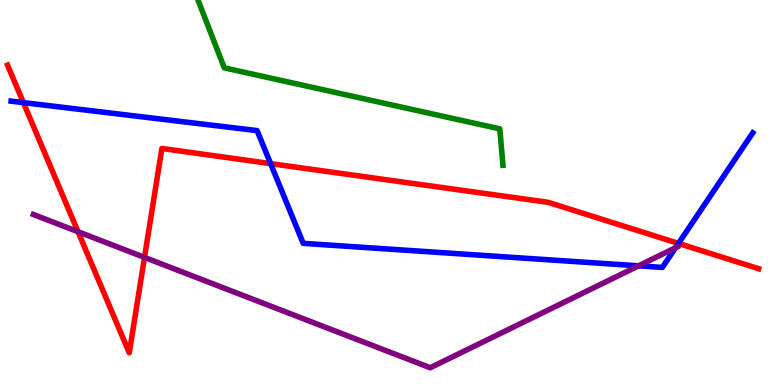[{'lines': ['blue', 'red'], 'intersections': [{'x': 0.302, 'y': 7.33}, {'x': 3.49, 'y': 5.75}, {'x': 8.75, 'y': 3.68}]}, {'lines': ['green', 'red'], 'intersections': []}, {'lines': ['purple', 'red'], 'intersections': [{'x': 1.01, 'y': 3.98}, {'x': 1.86, 'y': 3.31}]}, {'lines': ['blue', 'green'], 'intersections': []}, {'lines': ['blue', 'purple'], 'intersections': [{'x': 8.24, 'y': 3.1}, {'x': 8.72, 'y': 3.57}]}, {'lines': ['green', 'purple'], 'intersections': []}]